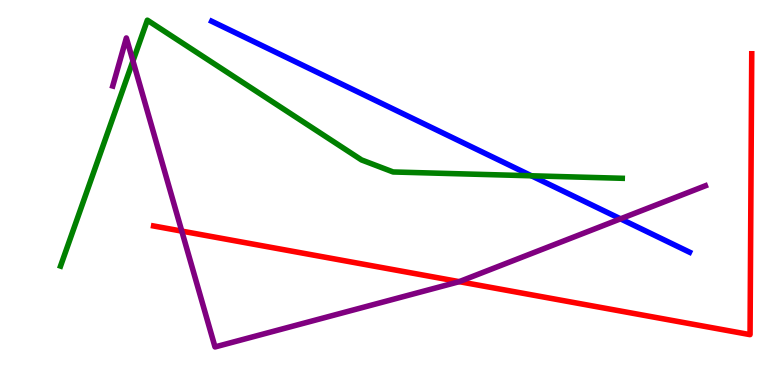[{'lines': ['blue', 'red'], 'intersections': []}, {'lines': ['green', 'red'], 'intersections': []}, {'lines': ['purple', 'red'], 'intersections': [{'x': 2.35, 'y': 4.0}, {'x': 5.93, 'y': 2.68}]}, {'lines': ['blue', 'green'], 'intersections': [{'x': 6.86, 'y': 5.43}]}, {'lines': ['blue', 'purple'], 'intersections': [{'x': 8.01, 'y': 4.32}]}, {'lines': ['green', 'purple'], 'intersections': [{'x': 1.72, 'y': 8.42}]}]